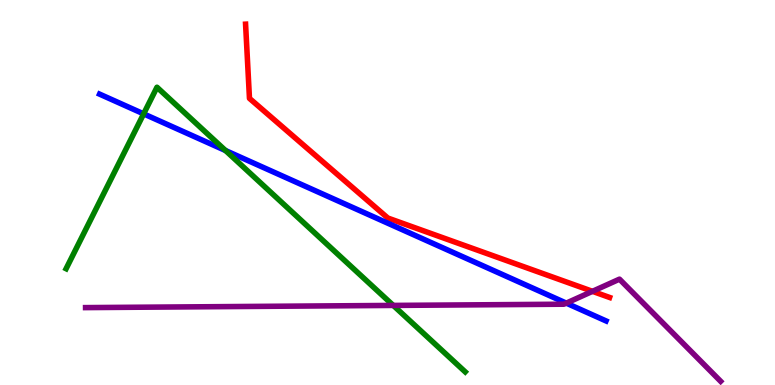[{'lines': ['blue', 'red'], 'intersections': []}, {'lines': ['green', 'red'], 'intersections': []}, {'lines': ['purple', 'red'], 'intersections': [{'x': 7.64, 'y': 2.43}]}, {'lines': ['blue', 'green'], 'intersections': [{'x': 1.85, 'y': 7.04}, {'x': 2.91, 'y': 6.09}]}, {'lines': ['blue', 'purple'], 'intersections': [{'x': 7.31, 'y': 2.13}]}, {'lines': ['green', 'purple'], 'intersections': [{'x': 5.07, 'y': 2.07}]}]